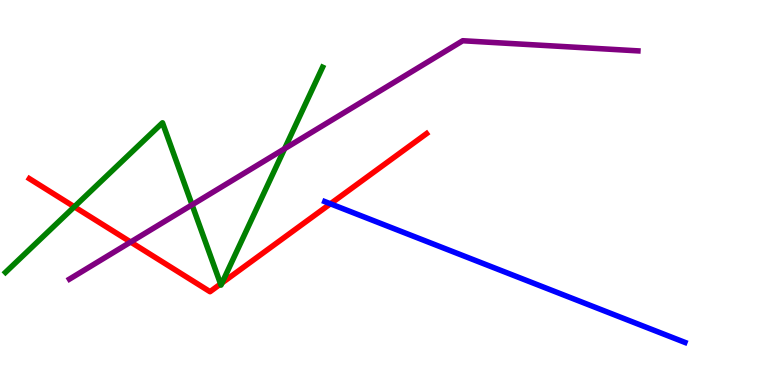[{'lines': ['blue', 'red'], 'intersections': [{'x': 4.26, 'y': 4.71}]}, {'lines': ['green', 'red'], 'intersections': [{'x': 0.959, 'y': 4.63}, {'x': 2.85, 'y': 2.62}, {'x': 2.86, 'y': 2.65}]}, {'lines': ['purple', 'red'], 'intersections': [{'x': 1.69, 'y': 3.71}]}, {'lines': ['blue', 'green'], 'intersections': []}, {'lines': ['blue', 'purple'], 'intersections': []}, {'lines': ['green', 'purple'], 'intersections': [{'x': 2.48, 'y': 4.68}, {'x': 3.67, 'y': 6.14}]}]